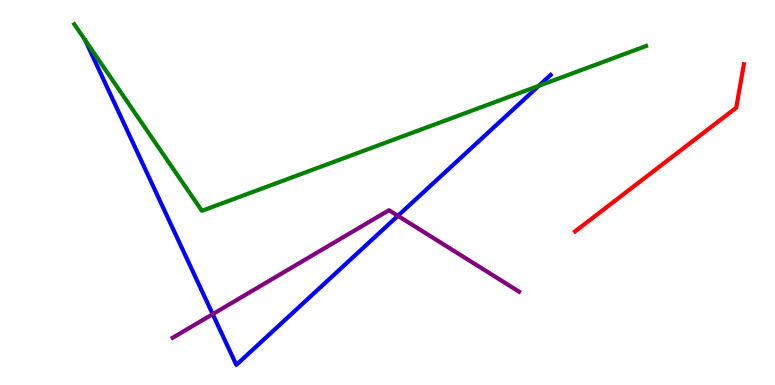[{'lines': ['blue', 'red'], 'intersections': []}, {'lines': ['green', 'red'], 'intersections': []}, {'lines': ['purple', 'red'], 'intersections': []}, {'lines': ['blue', 'green'], 'intersections': [{'x': 6.95, 'y': 7.77}]}, {'lines': ['blue', 'purple'], 'intersections': [{'x': 2.74, 'y': 1.84}, {'x': 5.13, 'y': 4.39}]}, {'lines': ['green', 'purple'], 'intersections': []}]